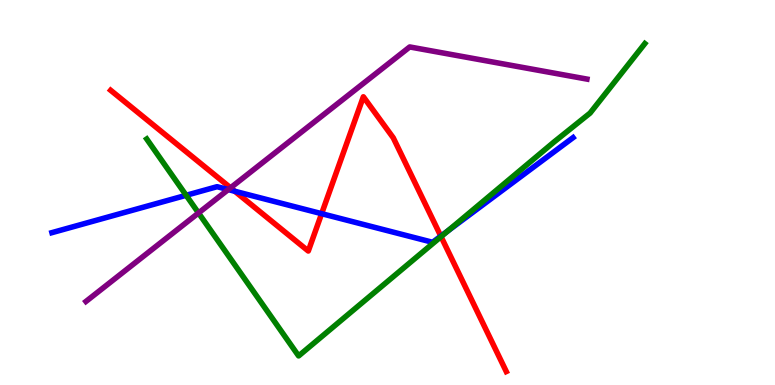[{'lines': ['blue', 'red'], 'intersections': [{'x': 3.03, 'y': 5.03}, {'x': 4.15, 'y': 4.45}, {'x': 5.69, 'y': 3.87}]}, {'lines': ['green', 'red'], 'intersections': [{'x': 5.69, 'y': 3.85}]}, {'lines': ['purple', 'red'], 'intersections': [{'x': 2.97, 'y': 5.12}]}, {'lines': ['blue', 'green'], 'intersections': [{'x': 2.4, 'y': 4.93}, {'x': 5.78, 'y': 4.01}]}, {'lines': ['blue', 'purple'], 'intersections': [{'x': 2.95, 'y': 5.08}]}, {'lines': ['green', 'purple'], 'intersections': [{'x': 2.56, 'y': 4.47}]}]